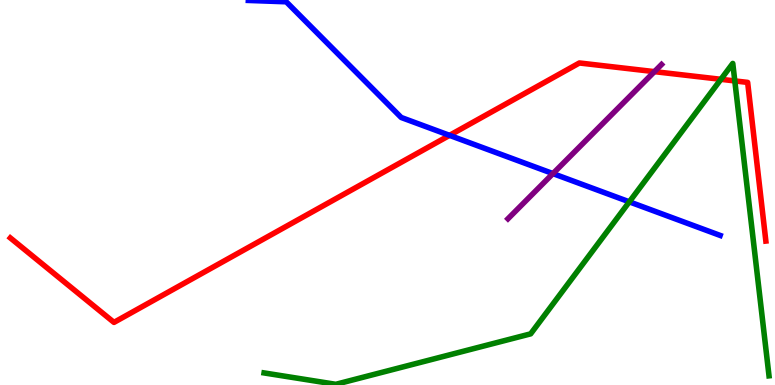[{'lines': ['blue', 'red'], 'intersections': [{'x': 5.8, 'y': 6.48}]}, {'lines': ['green', 'red'], 'intersections': [{'x': 9.3, 'y': 7.94}, {'x': 9.48, 'y': 7.9}]}, {'lines': ['purple', 'red'], 'intersections': [{'x': 8.44, 'y': 8.14}]}, {'lines': ['blue', 'green'], 'intersections': [{'x': 8.12, 'y': 4.76}]}, {'lines': ['blue', 'purple'], 'intersections': [{'x': 7.13, 'y': 5.49}]}, {'lines': ['green', 'purple'], 'intersections': []}]